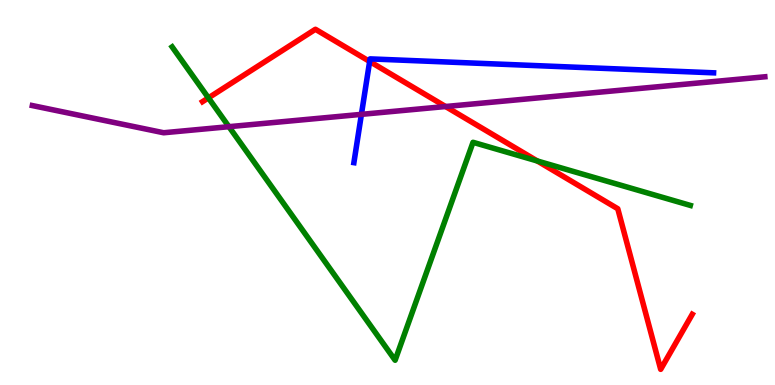[{'lines': ['blue', 'red'], 'intersections': [{'x': 4.77, 'y': 8.4}]}, {'lines': ['green', 'red'], 'intersections': [{'x': 2.69, 'y': 7.46}, {'x': 6.93, 'y': 5.82}]}, {'lines': ['purple', 'red'], 'intersections': [{'x': 5.75, 'y': 7.23}]}, {'lines': ['blue', 'green'], 'intersections': []}, {'lines': ['blue', 'purple'], 'intersections': [{'x': 4.66, 'y': 7.03}]}, {'lines': ['green', 'purple'], 'intersections': [{'x': 2.95, 'y': 6.71}]}]